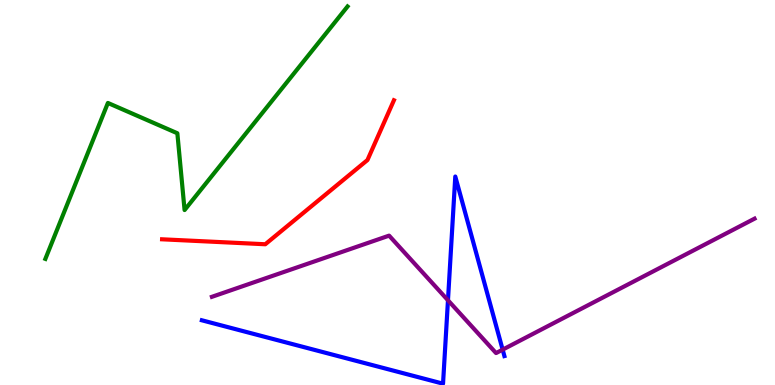[{'lines': ['blue', 'red'], 'intersections': []}, {'lines': ['green', 'red'], 'intersections': []}, {'lines': ['purple', 'red'], 'intersections': []}, {'lines': ['blue', 'green'], 'intersections': []}, {'lines': ['blue', 'purple'], 'intersections': [{'x': 5.78, 'y': 2.2}, {'x': 6.49, 'y': 0.918}]}, {'lines': ['green', 'purple'], 'intersections': []}]